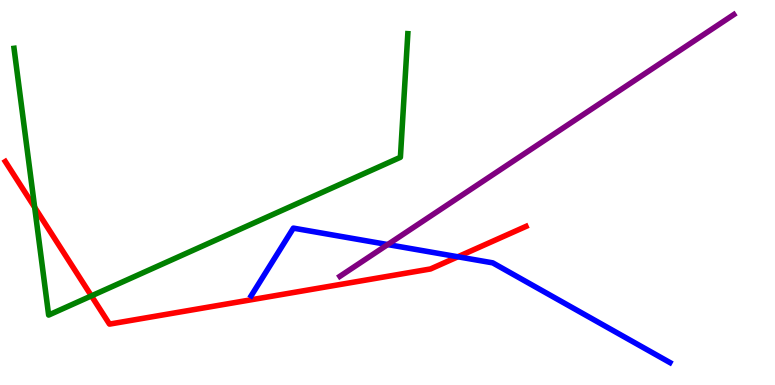[{'lines': ['blue', 'red'], 'intersections': [{'x': 5.91, 'y': 3.33}]}, {'lines': ['green', 'red'], 'intersections': [{'x': 0.447, 'y': 4.61}, {'x': 1.18, 'y': 2.31}]}, {'lines': ['purple', 'red'], 'intersections': []}, {'lines': ['blue', 'green'], 'intersections': []}, {'lines': ['blue', 'purple'], 'intersections': [{'x': 5.0, 'y': 3.65}]}, {'lines': ['green', 'purple'], 'intersections': []}]